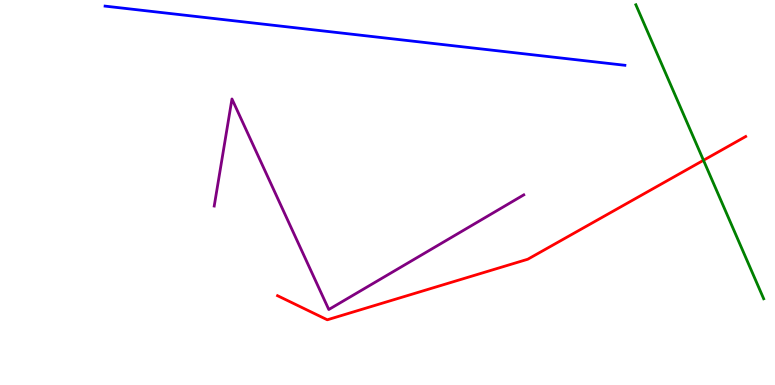[{'lines': ['blue', 'red'], 'intersections': []}, {'lines': ['green', 'red'], 'intersections': [{'x': 9.08, 'y': 5.84}]}, {'lines': ['purple', 'red'], 'intersections': []}, {'lines': ['blue', 'green'], 'intersections': []}, {'lines': ['blue', 'purple'], 'intersections': []}, {'lines': ['green', 'purple'], 'intersections': []}]